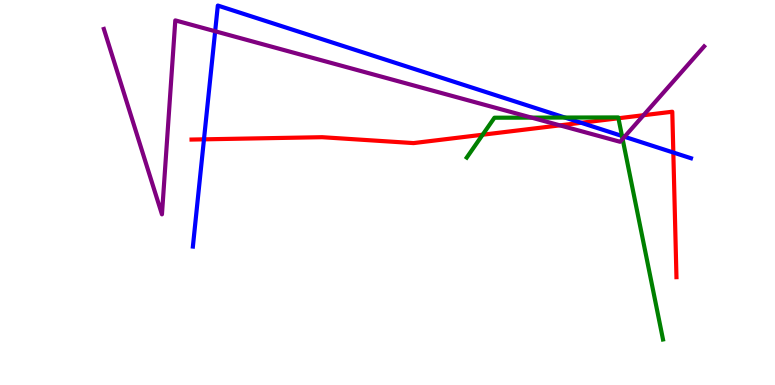[{'lines': ['blue', 'red'], 'intersections': [{'x': 2.63, 'y': 6.38}, {'x': 7.5, 'y': 6.81}, {'x': 8.69, 'y': 6.04}]}, {'lines': ['green', 'red'], 'intersections': [{'x': 6.23, 'y': 6.5}, {'x': 7.98, 'y': 6.93}]}, {'lines': ['purple', 'red'], 'intersections': [{'x': 7.22, 'y': 6.74}, {'x': 8.3, 'y': 7.01}]}, {'lines': ['blue', 'green'], 'intersections': [{'x': 7.29, 'y': 6.95}, {'x': 8.03, 'y': 6.47}]}, {'lines': ['blue', 'purple'], 'intersections': [{'x': 2.78, 'y': 9.19}, {'x': 8.06, 'y': 6.45}]}, {'lines': ['green', 'purple'], 'intersections': [{'x': 6.86, 'y': 6.94}, {'x': 8.03, 'y': 6.39}]}]